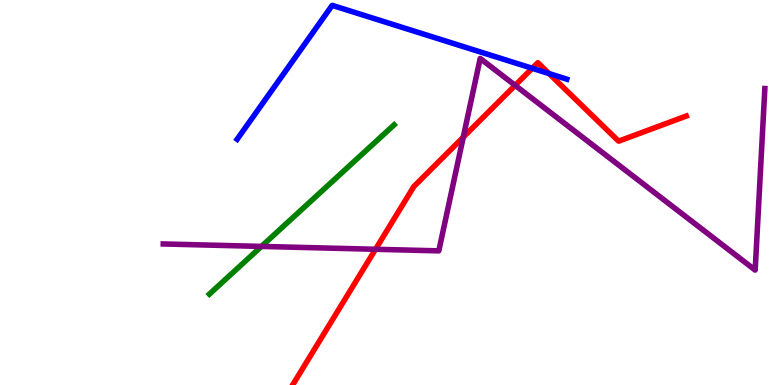[{'lines': ['blue', 'red'], 'intersections': [{'x': 6.87, 'y': 8.23}, {'x': 7.08, 'y': 8.09}]}, {'lines': ['green', 'red'], 'intersections': []}, {'lines': ['purple', 'red'], 'intersections': [{'x': 4.85, 'y': 3.53}, {'x': 5.98, 'y': 6.44}, {'x': 6.65, 'y': 7.78}]}, {'lines': ['blue', 'green'], 'intersections': []}, {'lines': ['blue', 'purple'], 'intersections': []}, {'lines': ['green', 'purple'], 'intersections': [{'x': 3.37, 'y': 3.6}]}]